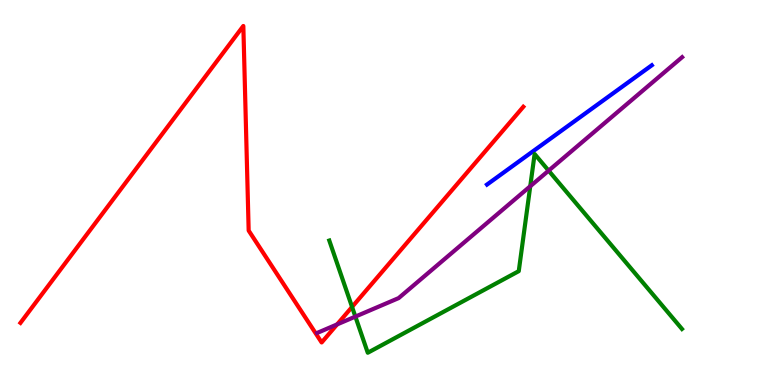[{'lines': ['blue', 'red'], 'intersections': []}, {'lines': ['green', 'red'], 'intersections': [{'x': 4.54, 'y': 2.03}]}, {'lines': ['purple', 'red'], 'intersections': [{'x': 4.35, 'y': 1.57}]}, {'lines': ['blue', 'green'], 'intersections': []}, {'lines': ['blue', 'purple'], 'intersections': []}, {'lines': ['green', 'purple'], 'intersections': [{'x': 4.59, 'y': 1.78}, {'x': 6.84, 'y': 5.16}, {'x': 7.08, 'y': 5.57}]}]